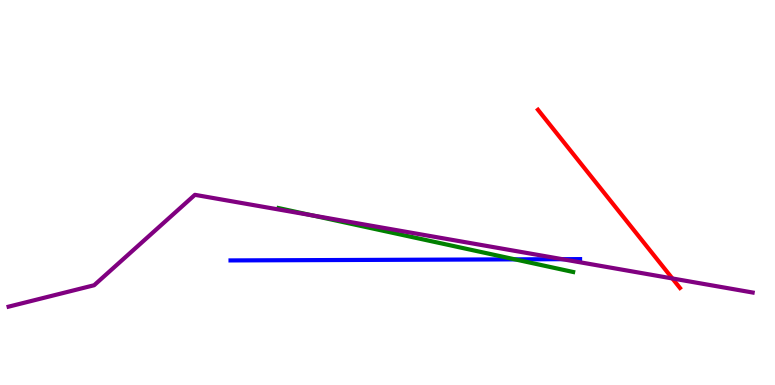[{'lines': ['blue', 'red'], 'intersections': []}, {'lines': ['green', 'red'], 'intersections': []}, {'lines': ['purple', 'red'], 'intersections': [{'x': 8.68, 'y': 2.77}]}, {'lines': ['blue', 'green'], 'intersections': [{'x': 6.64, 'y': 3.26}]}, {'lines': ['blue', 'purple'], 'intersections': [{'x': 7.26, 'y': 3.27}]}, {'lines': ['green', 'purple'], 'intersections': [{'x': 4.03, 'y': 4.41}]}]